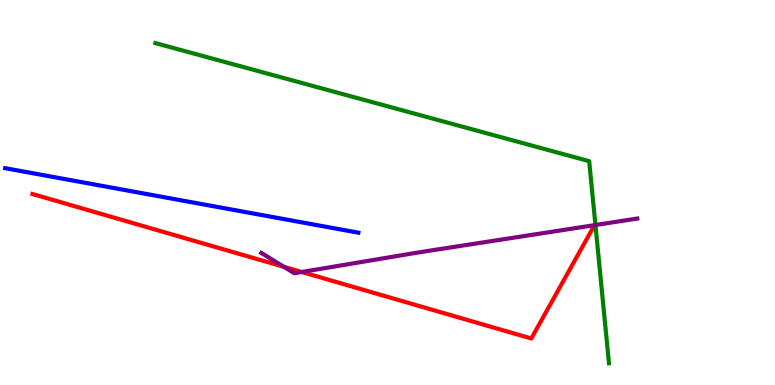[{'lines': ['blue', 'red'], 'intersections': []}, {'lines': ['green', 'red'], 'intersections': []}, {'lines': ['purple', 'red'], 'intersections': [{'x': 3.66, 'y': 3.07}, {'x': 3.89, 'y': 2.94}]}, {'lines': ['blue', 'green'], 'intersections': []}, {'lines': ['blue', 'purple'], 'intersections': []}, {'lines': ['green', 'purple'], 'intersections': [{'x': 7.68, 'y': 4.16}]}]